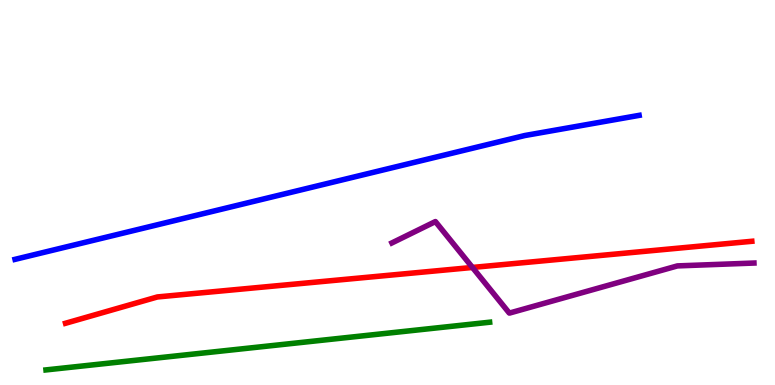[{'lines': ['blue', 'red'], 'intersections': []}, {'lines': ['green', 'red'], 'intersections': []}, {'lines': ['purple', 'red'], 'intersections': [{'x': 6.1, 'y': 3.05}]}, {'lines': ['blue', 'green'], 'intersections': []}, {'lines': ['blue', 'purple'], 'intersections': []}, {'lines': ['green', 'purple'], 'intersections': []}]